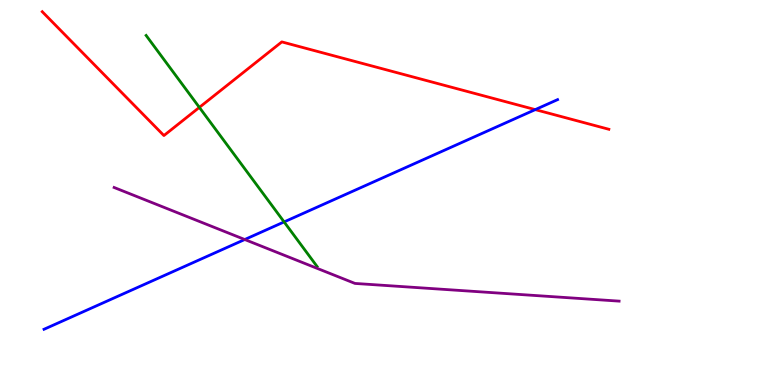[{'lines': ['blue', 'red'], 'intersections': [{'x': 6.91, 'y': 7.15}]}, {'lines': ['green', 'red'], 'intersections': [{'x': 2.57, 'y': 7.21}]}, {'lines': ['purple', 'red'], 'intersections': []}, {'lines': ['blue', 'green'], 'intersections': [{'x': 3.67, 'y': 4.24}]}, {'lines': ['blue', 'purple'], 'intersections': [{'x': 3.16, 'y': 3.78}]}, {'lines': ['green', 'purple'], 'intersections': []}]